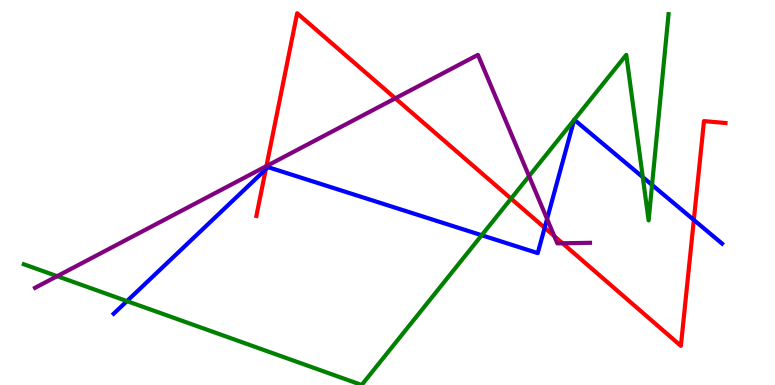[{'lines': ['blue', 'red'], 'intersections': [{'x': 3.43, 'y': 5.6}, {'x': 7.03, 'y': 4.08}, {'x': 8.95, 'y': 4.29}]}, {'lines': ['green', 'red'], 'intersections': [{'x': 6.59, 'y': 4.84}]}, {'lines': ['purple', 'red'], 'intersections': [{'x': 3.44, 'y': 5.69}, {'x': 5.1, 'y': 7.45}, {'x': 7.15, 'y': 3.87}, {'x': 7.26, 'y': 3.68}]}, {'lines': ['blue', 'green'], 'intersections': [{'x': 1.64, 'y': 2.18}, {'x': 6.22, 'y': 3.89}, {'x': 7.41, 'y': 6.89}, {'x': 7.41, 'y': 6.89}, {'x': 8.29, 'y': 5.4}, {'x': 8.41, 'y': 5.2}]}, {'lines': ['blue', 'purple'], 'intersections': [{'x': 7.06, 'y': 4.31}]}, {'lines': ['green', 'purple'], 'intersections': [{'x': 0.738, 'y': 2.83}, {'x': 6.83, 'y': 5.42}]}]